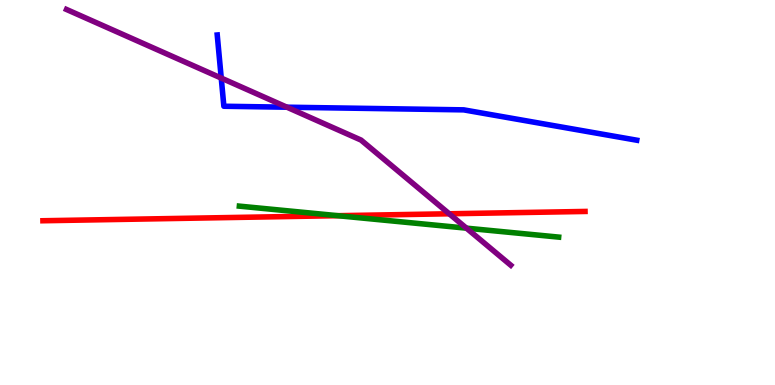[{'lines': ['blue', 'red'], 'intersections': []}, {'lines': ['green', 'red'], 'intersections': [{'x': 4.36, 'y': 4.4}]}, {'lines': ['purple', 'red'], 'intersections': [{'x': 5.8, 'y': 4.45}]}, {'lines': ['blue', 'green'], 'intersections': []}, {'lines': ['blue', 'purple'], 'intersections': [{'x': 2.85, 'y': 7.97}, {'x': 3.7, 'y': 7.22}]}, {'lines': ['green', 'purple'], 'intersections': [{'x': 6.02, 'y': 4.07}]}]